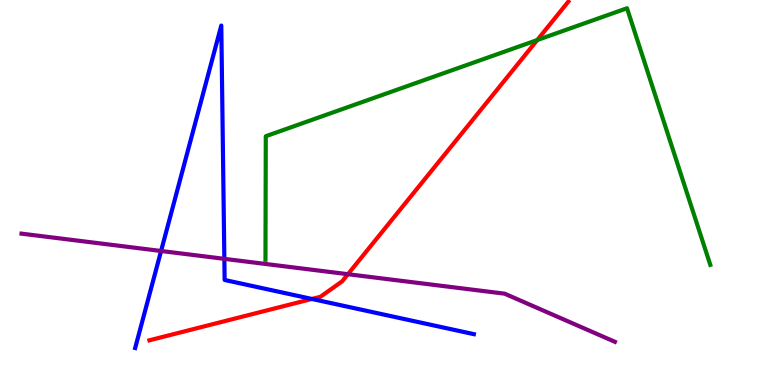[{'lines': ['blue', 'red'], 'intersections': [{'x': 4.02, 'y': 2.24}]}, {'lines': ['green', 'red'], 'intersections': [{'x': 6.93, 'y': 8.96}]}, {'lines': ['purple', 'red'], 'intersections': [{'x': 4.49, 'y': 2.88}]}, {'lines': ['blue', 'green'], 'intersections': []}, {'lines': ['blue', 'purple'], 'intersections': [{'x': 2.08, 'y': 3.48}, {'x': 2.89, 'y': 3.28}]}, {'lines': ['green', 'purple'], 'intersections': []}]